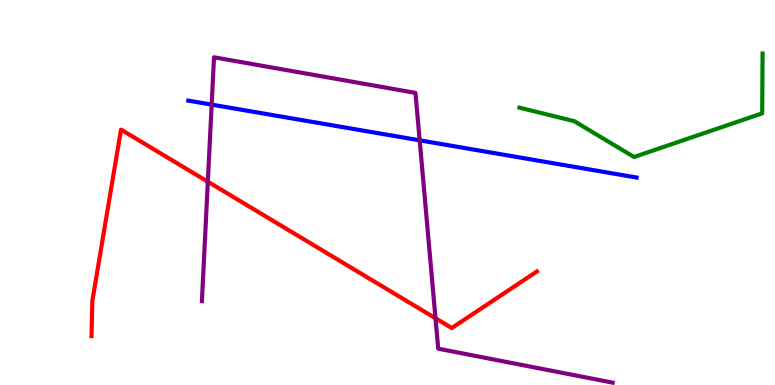[{'lines': ['blue', 'red'], 'intersections': []}, {'lines': ['green', 'red'], 'intersections': []}, {'lines': ['purple', 'red'], 'intersections': [{'x': 2.68, 'y': 5.28}, {'x': 5.62, 'y': 1.73}]}, {'lines': ['blue', 'green'], 'intersections': []}, {'lines': ['blue', 'purple'], 'intersections': [{'x': 2.73, 'y': 7.28}, {'x': 5.42, 'y': 6.36}]}, {'lines': ['green', 'purple'], 'intersections': []}]